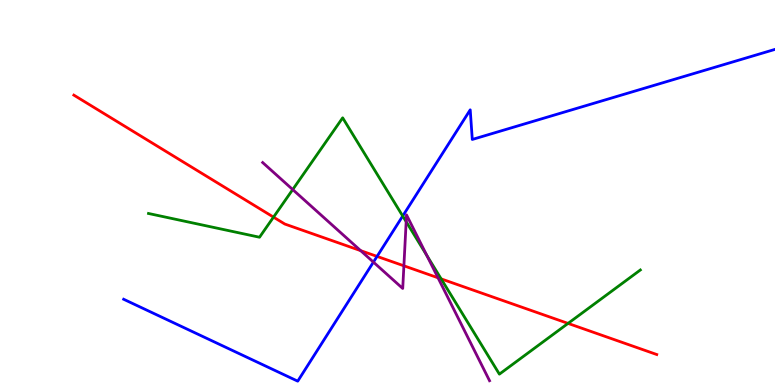[{'lines': ['blue', 'red'], 'intersections': [{'x': 4.87, 'y': 3.34}]}, {'lines': ['green', 'red'], 'intersections': [{'x': 3.53, 'y': 4.36}, {'x': 5.69, 'y': 2.76}, {'x': 7.33, 'y': 1.6}]}, {'lines': ['purple', 'red'], 'intersections': [{'x': 4.65, 'y': 3.49}, {'x': 5.21, 'y': 3.1}, {'x': 5.65, 'y': 2.78}]}, {'lines': ['blue', 'green'], 'intersections': [{'x': 5.2, 'y': 4.39}]}, {'lines': ['blue', 'purple'], 'intersections': [{'x': 4.82, 'y': 3.19}]}, {'lines': ['green', 'purple'], 'intersections': [{'x': 3.78, 'y': 5.08}, {'x': 5.24, 'y': 4.24}, {'x': 5.51, 'y': 3.36}]}]